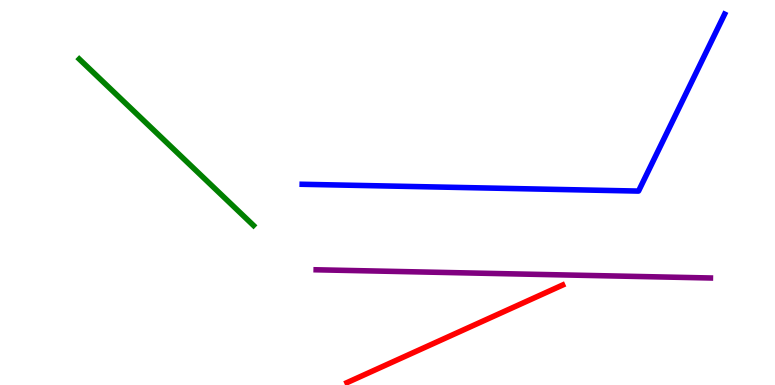[{'lines': ['blue', 'red'], 'intersections': []}, {'lines': ['green', 'red'], 'intersections': []}, {'lines': ['purple', 'red'], 'intersections': []}, {'lines': ['blue', 'green'], 'intersections': []}, {'lines': ['blue', 'purple'], 'intersections': []}, {'lines': ['green', 'purple'], 'intersections': []}]